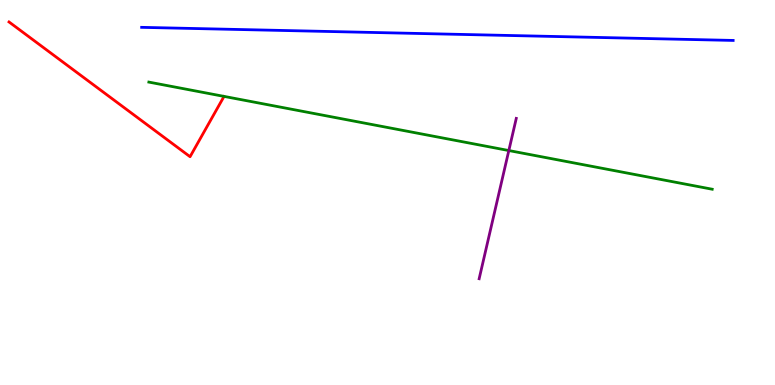[{'lines': ['blue', 'red'], 'intersections': []}, {'lines': ['green', 'red'], 'intersections': []}, {'lines': ['purple', 'red'], 'intersections': []}, {'lines': ['blue', 'green'], 'intersections': []}, {'lines': ['blue', 'purple'], 'intersections': []}, {'lines': ['green', 'purple'], 'intersections': [{'x': 6.57, 'y': 6.09}]}]